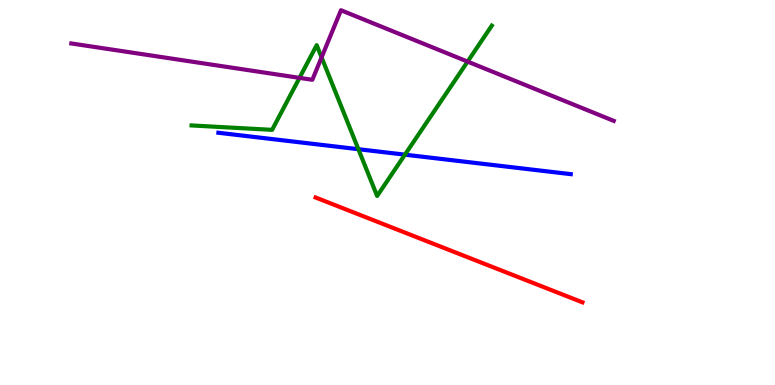[{'lines': ['blue', 'red'], 'intersections': []}, {'lines': ['green', 'red'], 'intersections': []}, {'lines': ['purple', 'red'], 'intersections': []}, {'lines': ['blue', 'green'], 'intersections': [{'x': 4.62, 'y': 6.12}, {'x': 5.23, 'y': 5.98}]}, {'lines': ['blue', 'purple'], 'intersections': []}, {'lines': ['green', 'purple'], 'intersections': [{'x': 3.86, 'y': 7.98}, {'x': 4.15, 'y': 8.51}, {'x': 6.03, 'y': 8.4}]}]